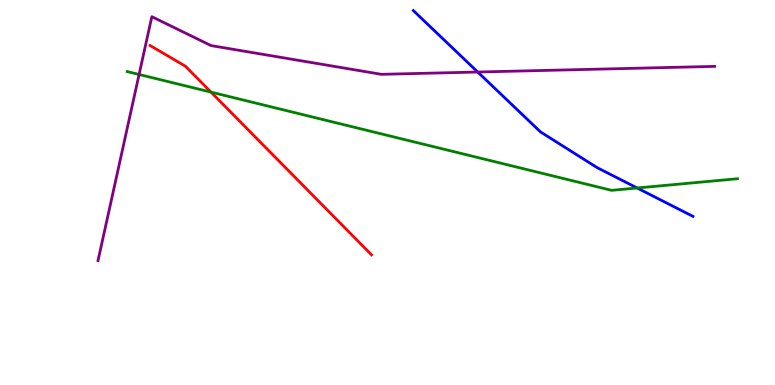[{'lines': ['blue', 'red'], 'intersections': []}, {'lines': ['green', 'red'], 'intersections': [{'x': 2.72, 'y': 7.61}]}, {'lines': ['purple', 'red'], 'intersections': []}, {'lines': ['blue', 'green'], 'intersections': [{'x': 8.22, 'y': 5.12}]}, {'lines': ['blue', 'purple'], 'intersections': [{'x': 6.16, 'y': 8.13}]}, {'lines': ['green', 'purple'], 'intersections': [{'x': 1.79, 'y': 8.07}]}]